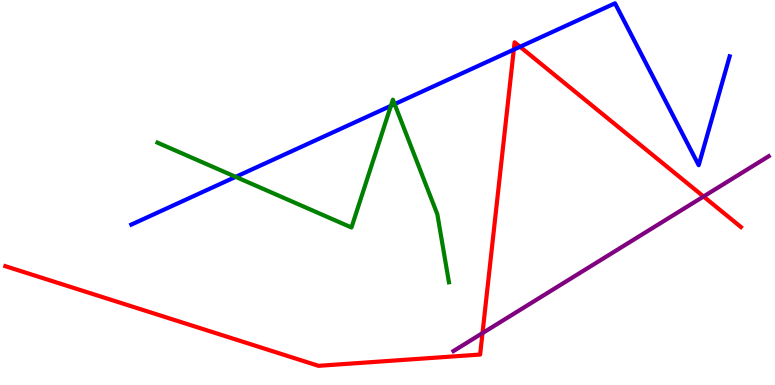[{'lines': ['blue', 'red'], 'intersections': [{'x': 6.63, 'y': 8.71}, {'x': 6.71, 'y': 8.79}]}, {'lines': ['green', 'red'], 'intersections': []}, {'lines': ['purple', 'red'], 'intersections': [{'x': 6.23, 'y': 1.35}, {'x': 9.08, 'y': 4.9}]}, {'lines': ['blue', 'green'], 'intersections': [{'x': 3.04, 'y': 5.41}, {'x': 5.04, 'y': 7.25}, {'x': 5.09, 'y': 7.3}]}, {'lines': ['blue', 'purple'], 'intersections': []}, {'lines': ['green', 'purple'], 'intersections': []}]